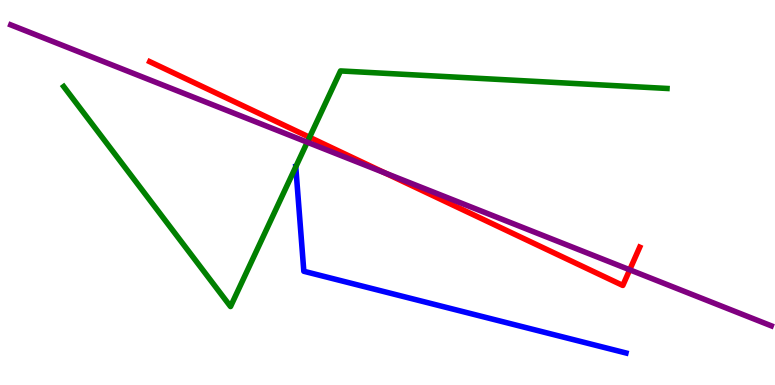[{'lines': ['blue', 'red'], 'intersections': []}, {'lines': ['green', 'red'], 'intersections': [{'x': 3.99, 'y': 6.43}]}, {'lines': ['purple', 'red'], 'intersections': [{'x': 4.97, 'y': 5.51}, {'x': 8.13, 'y': 2.99}]}, {'lines': ['blue', 'green'], 'intersections': [{'x': 3.82, 'y': 5.67}]}, {'lines': ['blue', 'purple'], 'intersections': []}, {'lines': ['green', 'purple'], 'intersections': [{'x': 3.96, 'y': 6.31}]}]